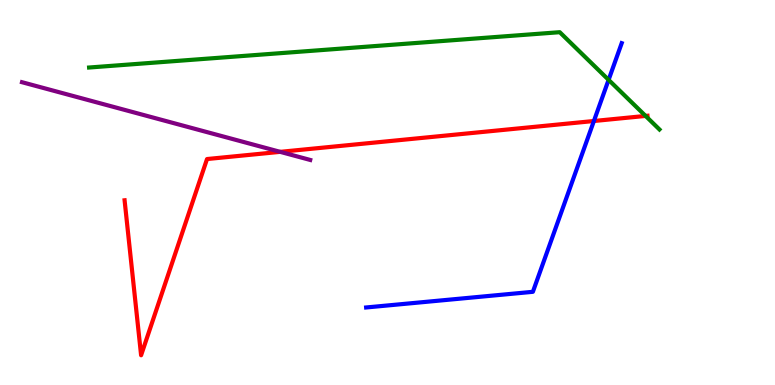[{'lines': ['blue', 'red'], 'intersections': [{'x': 7.66, 'y': 6.86}]}, {'lines': ['green', 'red'], 'intersections': [{'x': 8.33, 'y': 6.99}]}, {'lines': ['purple', 'red'], 'intersections': [{'x': 3.62, 'y': 6.06}]}, {'lines': ['blue', 'green'], 'intersections': [{'x': 7.85, 'y': 7.93}]}, {'lines': ['blue', 'purple'], 'intersections': []}, {'lines': ['green', 'purple'], 'intersections': []}]